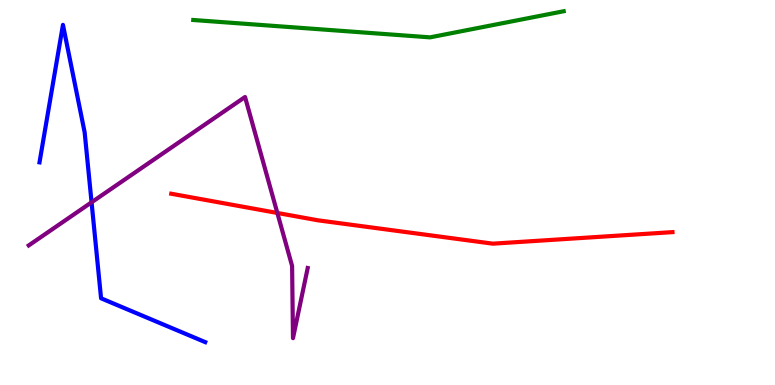[{'lines': ['blue', 'red'], 'intersections': []}, {'lines': ['green', 'red'], 'intersections': []}, {'lines': ['purple', 'red'], 'intersections': [{'x': 3.58, 'y': 4.47}]}, {'lines': ['blue', 'green'], 'intersections': []}, {'lines': ['blue', 'purple'], 'intersections': [{'x': 1.18, 'y': 4.75}]}, {'lines': ['green', 'purple'], 'intersections': []}]